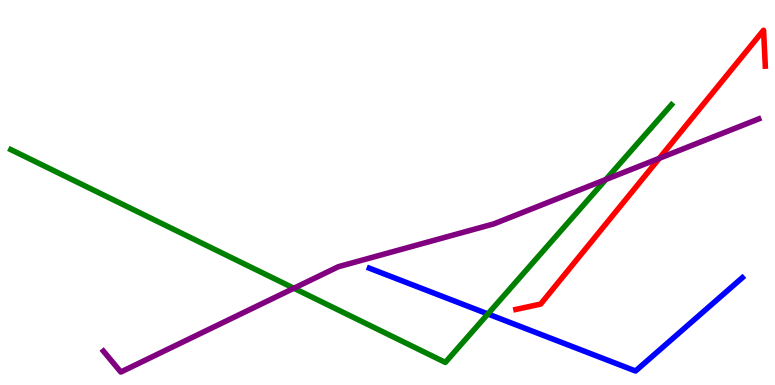[{'lines': ['blue', 'red'], 'intersections': []}, {'lines': ['green', 'red'], 'intersections': []}, {'lines': ['purple', 'red'], 'intersections': [{'x': 8.51, 'y': 5.89}]}, {'lines': ['blue', 'green'], 'intersections': [{'x': 6.29, 'y': 1.85}]}, {'lines': ['blue', 'purple'], 'intersections': []}, {'lines': ['green', 'purple'], 'intersections': [{'x': 3.79, 'y': 2.51}, {'x': 7.82, 'y': 5.34}]}]